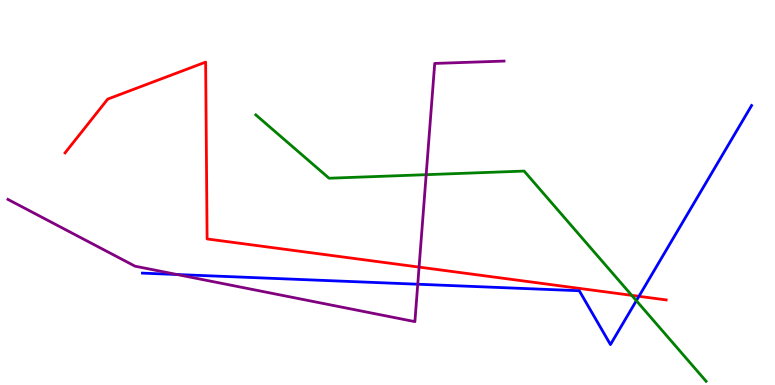[{'lines': ['blue', 'red'], 'intersections': [{'x': 8.24, 'y': 2.3}]}, {'lines': ['green', 'red'], 'intersections': [{'x': 8.15, 'y': 2.33}]}, {'lines': ['purple', 'red'], 'intersections': [{'x': 5.41, 'y': 3.06}]}, {'lines': ['blue', 'green'], 'intersections': [{'x': 8.21, 'y': 2.19}]}, {'lines': ['blue', 'purple'], 'intersections': [{'x': 2.28, 'y': 2.87}, {'x': 5.39, 'y': 2.62}]}, {'lines': ['green', 'purple'], 'intersections': [{'x': 5.5, 'y': 5.46}]}]